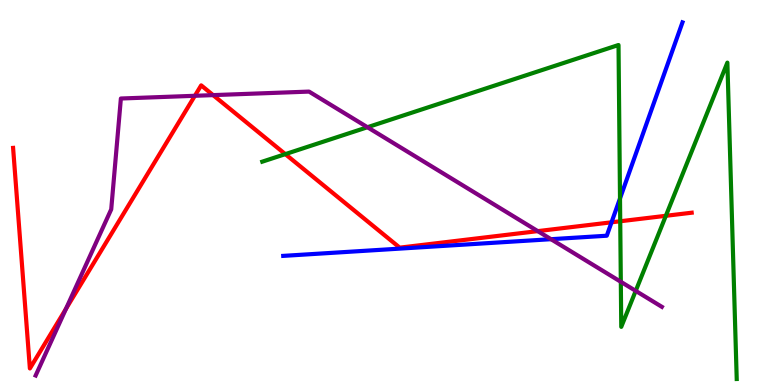[{'lines': ['blue', 'red'], 'intersections': [{'x': 7.89, 'y': 4.23}]}, {'lines': ['green', 'red'], 'intersections': [{'x': 3.68, 'y': 6.0}, {'x': 8.0, 'y': 4.25}, {'x': 8.59, 'y': 4.39}]}, {'lines': ['purple', 'red'], 'intersections': [{'x': 0.851, 'y': 1.98}, {'x': 2.51, 'y': 7.51}, {'x': 2.75, 'y': 7.53}, {'x': 6.94, 'y': 4.0}]}, {'lines': ['blue', 'green'], 'intersections': [{'x': 8.0, 'y': 4.85}]}, {'lines': ['blue', 'purple'], 'intersections': [{'x': 7.11, 'y': 3.79}]}, {'lines': ['green', 'purple'], 'intersections': [{'x': 4.74, 'y': 6.7}, {'x': 8.01, 'y': 2.68}, {'x': 8.2, 'y': 2.44}]}]